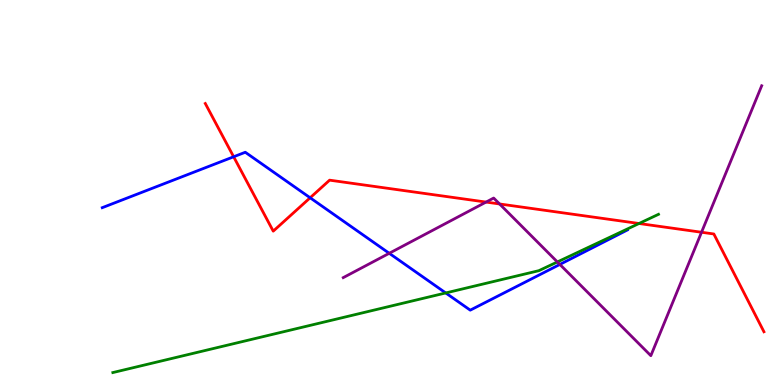[{'lines': ['blue', 'red'], 'intersections': [{'x': 3.01, 'y': 5.93}, {'x': 4.0, 'y': 4.86}]}, {'lines': ['green', 'red'], 'intersections': [{'x': 8.25, 'y': 4.19}]}, {'lines': ['purple', 'red'], 'intersections': [{'x': 6.27, 'y': 4.75}, {'x': 6.45, 'y': 4.7}, {'x': 9.05, 'y': 3.97}]}, {'lines': ['blue', 'green'], 'intersections': [{'x': 5.75, 'y': 2.39}]}, {'lines': ['blue', 'purple'], 'intersections': [{'x': 5.02, 'y': 3.42}, {'x': 7.22, 'y': 3.13}]}, {'lines': ['green', 'purple'], 'intersections': [{'x': 7.19, 'y': 3.2}]}]